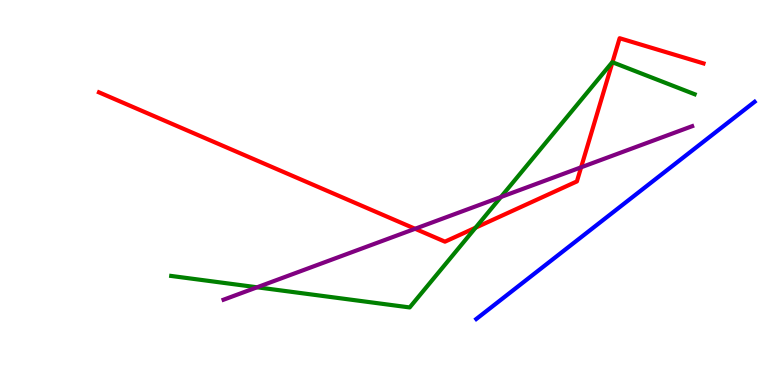[{'lines': ['blue', 'red'], 'intersections': []}, {'lines': ['green', 'red'], 'intersections': [{'x': 6.14, 'y': 4.09}, {'x': 7.9, 'y': 8.38}]}, {'lines': ['purple', 'red'], 'intersections': [{'x': 5.36, 'y': 4.06}, {'x': 7.5, 'y': 5.65}]}, {'lines': ['blue', 'green'], 'intersections': []}, {'lines': ['blue', 'purple'], 'intersections': []}, {'lines': ['green', 'purple'], 'intersections': [{'x': 3.32, 'y': 2.54}, {'x': 6.46, 'y': 4.88}]}]